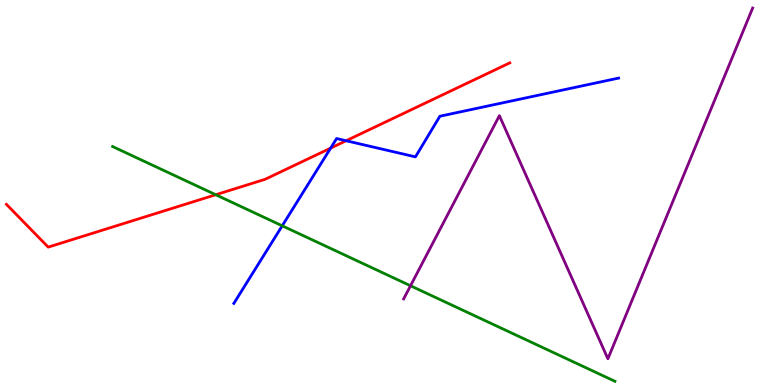[{'lines': ['blue', 'red'], 'intersections': [{'x': 4.27, 'y': 6.15}, {'x': 4.47, 'y': 6.34}]}, {'lines': ['green', 'red'], 'intersections': [{'x': 2.78, 'y': 4.94}]}, {'lines': ['purple', 'red'], 'intersections': []}, {'lines': ['blue', 'green'], 'intersections': [{'x': 3.64, 'y': 4.13}]}, {'lines': ['blue', 'purple'], 'intersections': []}, {'lines': ['green', 'purple'], 'intersections': [{'x': 5.3, 'y': 2.58}]}]